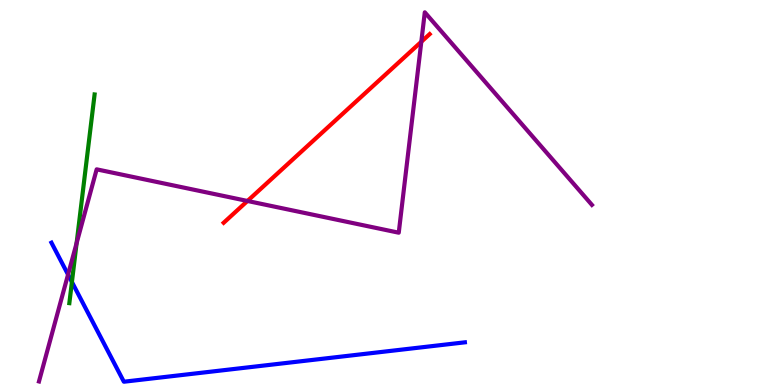[{'lines': ['blue', 'red'], 'intersections': []}, {'lines': ['green', 'red'], 'intersections': []}, {'lines': ['purple', 'red'], 'intersections': [{'x': 3.19, 'y': 4.78}, {'x': 5.44, 'y': 8.92}]}, {'lines': ['blue', 'green'], 'intersections': [{'x': 0.928, 'y': 2.68}]}, {'lines': ['blue', 'purple'], 'intersections': [{'x': 0.878, 'y': 2.87}]}, {'lines': ['green', 'purple'], 'intersections': [{'x': 0.989, 'y': 3.69}]}]